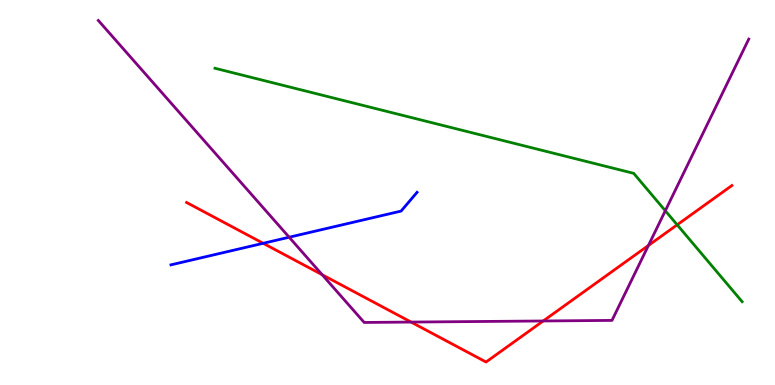[{'lines': ['blue', 'red'], 'intersections': [{'x': 3.4, 'y': 3.68}]}, {'lines': ['green', 'red'], 'intersections': [{'x': 8.74, 'y': 4.16}]}, {'lines': ['purple', 'red'], 'intersections': [{'x': 4.16, 'y': 2.86}, {'x': 5.3, 'y': 1.63}, {'x': 7.01, 'y': 1.66}, {'x': 8.37, 'y': 3.62}]}, {'lines': ['blue', 'green'], 'intersections': []}, {'lines': ['blue', 'purple'], 'intersections': [{'x': 3.73, 'y': 3.84}]}, {'lines': ['green', 'purple'], 'intersections': [{'x': 8.58, 'y': 4.53}]}]